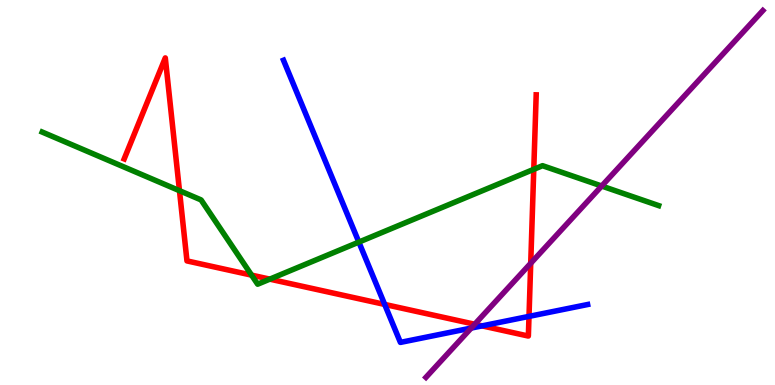[{'lines': ['blue', 'red'], 'intersections': [{'x': 4.96, 'y': 2.09}, {'x': 6.22, 'y': 1.54}, {'x': 6.83, 'y': 1.78}]}, {'lines': ['green', 'red'], 'intersections': [{'x': 2.32, 'y': 5.05}, {'x': 3.25, 'y': 2.85}, {'x': 3.48, 'y': 2.75}, {'x': 6.89, 'y': 5.6}]}, {'lines': ['purple', 'red'], 'intersections': [{'x': 6.13, 'y': 1.58}, {'x': 6.85, 'y': 3.16}]}, {'lines': ['blue', 'green'], 'intersections': [{'x': 4.63, 'y': 3.71}]}, {'lines': ['blue', 'purple'], 'intersections': [{'x': 6.08, 'y': 1.48}]}, {'lines': ['green', 'purple'], 'intersections': [{'x': 7.76, 'y': 5.17}]}]